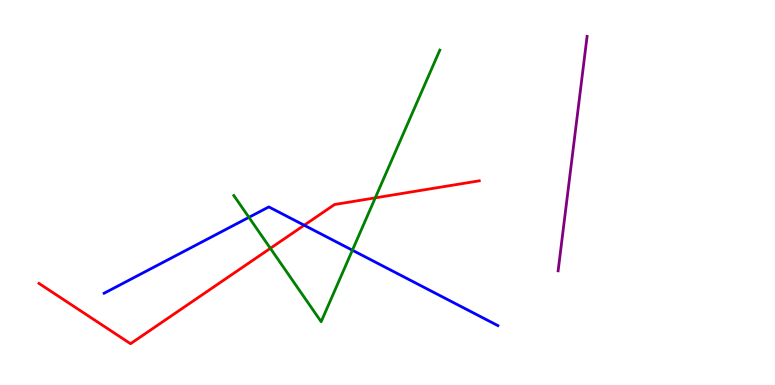[{'lines': ['blue', 'red'], 'intersections': [{'x': 3.93, 'y': 4.15}]}, {'lines': ['green', 'red'], 'intersections': [{'x': 3.49, 'y': 3.55}, {'x': 4.84, 'y': 4.86}]}, {'lines': ['purple', 'red'], 'intersections': []}, {'lines': ['blue', 'green'], 'intersections': [{'x': 3.21, 'y': 4.35}, {'x': 4.55, 'y': 3.5}]}, {'lines': ['blue', 'purple'], 'intersections': []}, {'lines': ['green', 'purple'], 'intersections': []}]